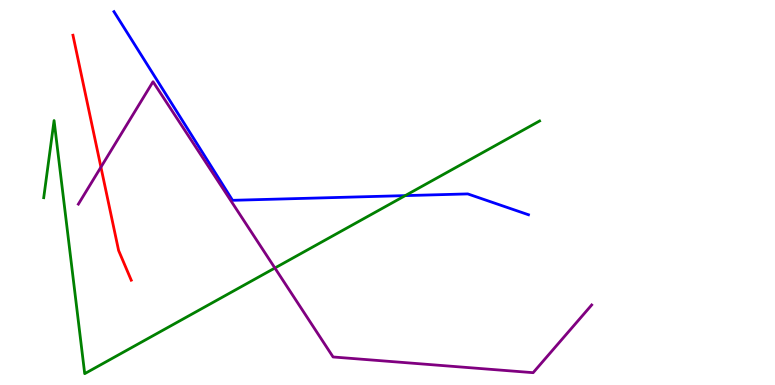[{'lines': ['blue', 'red'], 'intersections': []}, {'lines': ['green', 'red'], 'intersections': []}, {'lines': ['purple', 'red'], 'intersections': [{'x': 1.3, 'y': 5.66}]}, {'lines': ['blue', 'green'], 'intersections': [{'x': 5.23, 'y': 4.92}]}, {'lines': ['blue', 'purple'], 'intersections': []}, {'lines': ['green', 'purple'], 'intersections': [{'x': 3.55, 'y': 3.04}]}]